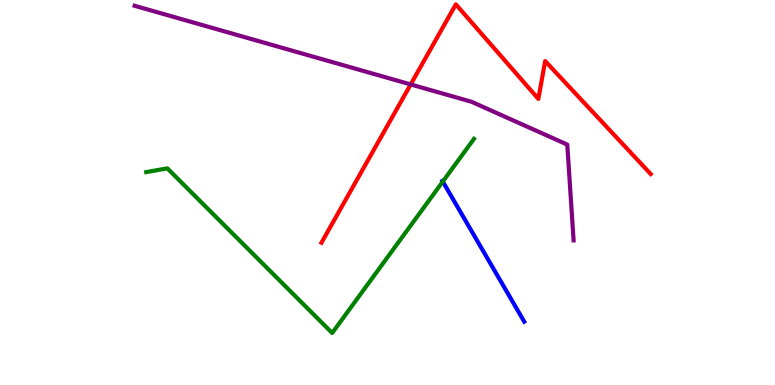[{'lines': ['blue', 'red'], 'intersections': []}, {'lines': ['green', 'red'], 'intersections': []}, {'lines': ['purple', 'red'], 'intersections': [{'x': 5.3, 'y': 7.81}]}, {'lines': ['blue', 'green'], 'intersections': [{'x': 5.71, 'y': 5.28}]}, {'lines': ['blue', 'purple'], 'intersections': []}, {'lines': ['green', 'purple'], 'intersections': []}]